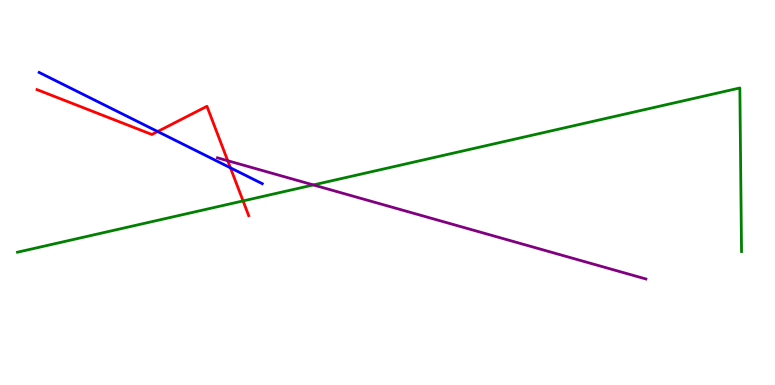[{'lines': ['blue', 'red'], 'intersections': [{'x': 2.03, 'y': 6.58}, {'x': 2.97, 'y': 5.64}]}, {'lines': ['green', 'red'], 'intersections': [{'x': 3.14, 'y': 4.78}]}, {'lines': ['purple', 'red'], 'intersections': [{'x': 2.94, 'y': 5.83}]}, {'lines': ['blue', 'green'], 'intersections': []}, {'lines': ['blue', 'purple'], 'intersections': []}, {'lines': ['green', 'purple'], 'intersections': [{'x': 4.04, 'y': 5.2}]}]